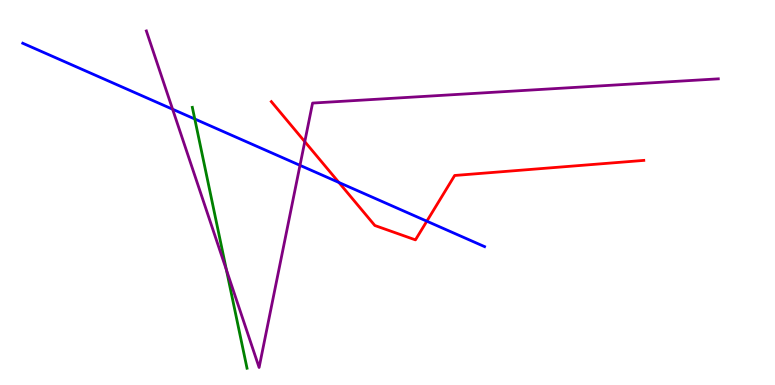[{'lines': ['blue', 'red'], 'intersections': [{'x': 4.37, 'y': 5.26}, {'x': 5.51, 'y': 4.25}]}, {'lines': ['green', 'red'], 'intersections': []}, {'lines': ['purple', 'red'], 'intersections': [{'x': 3.93, 'y': 6.32}]}, {'lines': ['blue', 'green'], 'intersections': [{'x': 2.51, 'y': 6.91}]}, {'lines': ['blue', 'purple'], 'intersections': [{'x': 2.23, 'y': 7.16}, {'x': 3.87, 'y': 5.71}]}, {'lines': ['green', 'purple'], 'intersections': [{'x': 2.92, 'y': 2.99}]}]